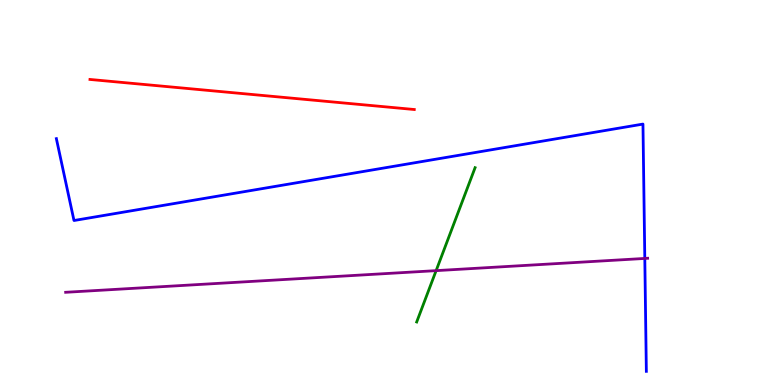[{'lines': ['blue', 'red'], 'intersections': []}, {'lines': ['green', 'red'], 'intersections': []}, {'lines': ['purple', 'red'], 'intersections': []}, {'lines': ['blue', 'green'], 'intersections': []}, {'lines': ['blue', 'purple'], 'intersections': [{'x': 8.32, 'y': 3.29}]}, {'lines': ['green', 'purple'], 'intersections': [{'x': 5.63, 'y': 2.97}]}]